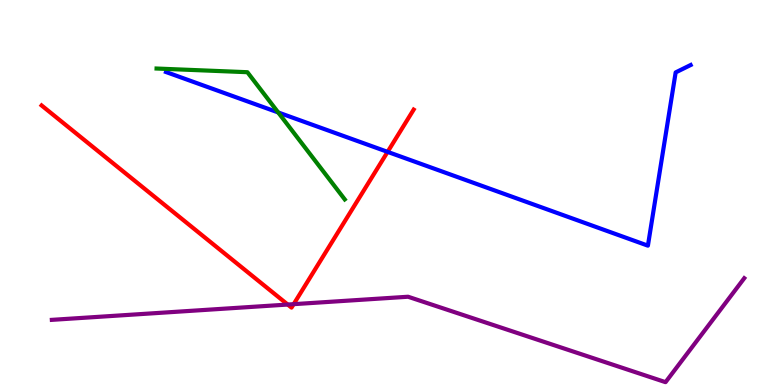[{'lines': ['blue', 'red'], 'intersections': [{'x': 5.0, 'y': 6.06}]}, {'lines': ['green', 'red'], 'intersections': []}, {'lines': ['purple', 'red'], 'intersections': [{'x': 3.71, 'y': 2.09}, {'x': 3.79, 'y': 2.1}]}, {'lines': ['blue', 'green'], 'intersections': [{'x': 3.59, 'y': 7.08}]}, {'lines': ['blue', 'purple'], 'intersections': []}, {'lines': ['green', 'purple'], 'intersections': []}]